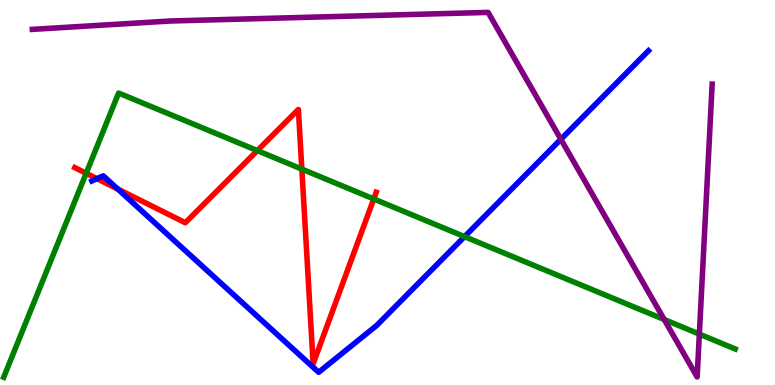[{'lines': ['blue', 'red'], 'intersections': [{'x': 1.25, 'y': 5.36}, {'x': 1.52, 'y': 5.09}]}, {'lines': ['green', 'red'], 'intersections': [{'x': 1.11, 'y': 5.5}, {'x': 3.32, 'y': 6.09}, {'x': 3.89, 'y': 5.61}, {'x': 4.82, 'y': 4.83}]}, {'lines': ['purple', 'red'], 'intersections': []}, {'lines': ['blue', 'green'], 'intersections': [{'x': 5.99, 'y': 3.85}]}, {'lines': ['blue', 'purple'], 'intersections': [{'x': 7.24, 'y': 6.38}]}, {'lines': ['green', 'purple'], 'intersections': [{'x': 8.57, 'y': 1.7}, {'x': 9.02, 'y': 1.32}]}]